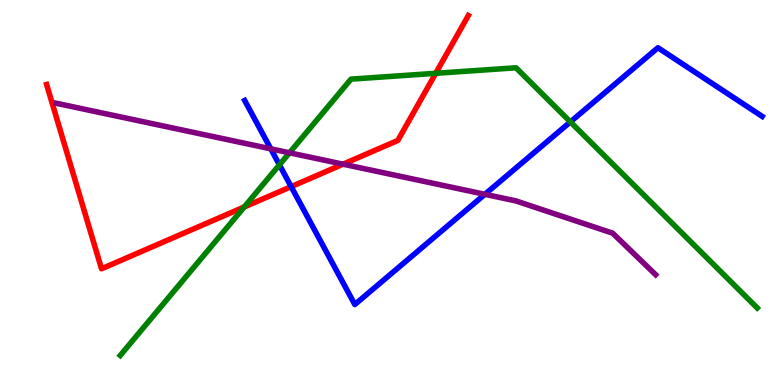[{'lines': ['blue', 'red'], 'intersections': [{'x': 3.76, 'y': 5.15}]}, {'lines': ['green', 'red'], 'intersections': [{'x': 3.15, 'y': 4.62}, {'x': 5.62, 'y': 8.1}]}, {'lines': ['purple', 'red'], 'intersections': [{'x': 4.43, 'y': 5.74}]}, {'lines': ['blue', 'green'], 'intersections': [{'x': 3.61, 'y': 5.72}, {'x': 7.36, 'y': 6.83}]}, {'lines': ['blue', 'purple'], 'intersections': [{'x': 3.49, 'y': 6.13}, {'x': 6.26, 'y': 4.95}]}, {'lines': ['green', 'purple'], 'intersections': [{'x': 3.74, 'y': 6.03}]}]